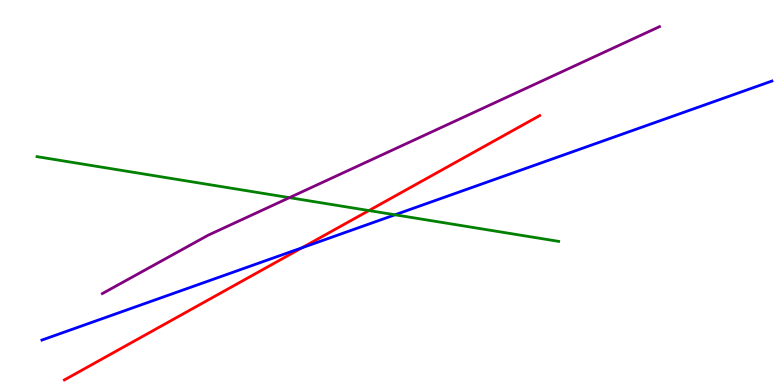[{'lines': ['blue', 'red'], 'intersections': [{'x': 3.9, 'y': 3.56}]}, {'lines': ['green', 'red'], 'intersections': [{'x': 4.76, 'y': 4.53}]}, {'lines': ['purple', 'red'], 'intersections': []}, {'lines': ['blue', 'green'], 'intersections': [{'x': 5.1, 'y': 4.42}]}, {'lines': ['blue', 'purple'], 'intersections': []}, {'lines': ['green', 'purple'], 'intersections': [{'x': 3.73, 'y': 4.87}]}]